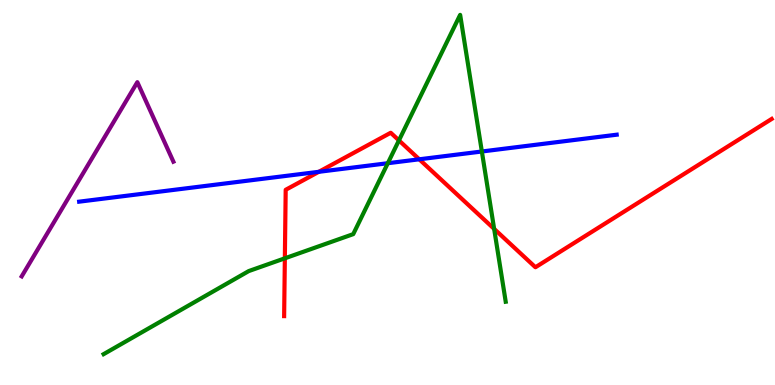[{'lines': ['blue', 'red'], 'intersections': [{'x': 4.11, 'y': 5.54}, {'x': 5.41, 'y': 5.86}]}, {'lines': ['green', 'red'], 'intersections': [{'x': 3.68, 'y': 3.29}, {'x': 5.15, 'y': 6.35}, {'x': 6.38, 'y': 4.05}]}, {'lines': ['purple', 'red'], 'intersections': []}, {'lines': ['blue', 'green'], 'intersections': [{'x': 5.0, 'y': 5.76}, {'x': 6.22, 'y': 6.07}]}, {'lines': ['blue', 'purple'], 'intersections': []}, {'lines': ['green', 'purple'], 'intersections': []}]